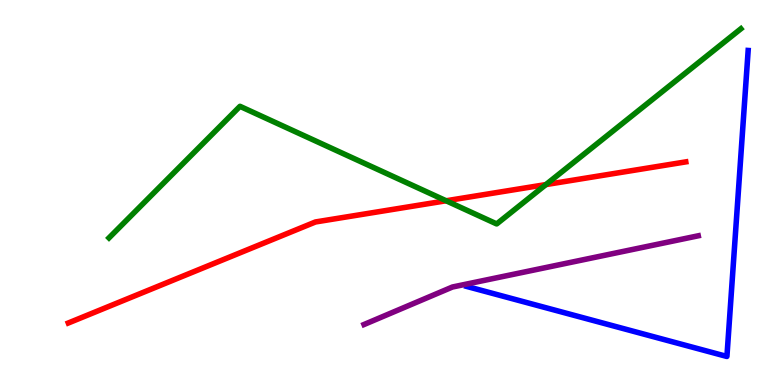[{'lines': ['blue', 'red'], 'intersections': []}, {'lines': ['green', 'red'], 'intersections': [{'x': 5.76, 'y': 4.79}, {'x': 7.04, 'y': 5.21}]}, {'lines': ['purple', 'red'], 'intersections': []}, {'lines': ['blue', 'green'], 'intersections': []}, {'lines': ['blue', 'purple'], 'intersections': []}, {'lines': ['green', 'purple'], 'intersections': []}]